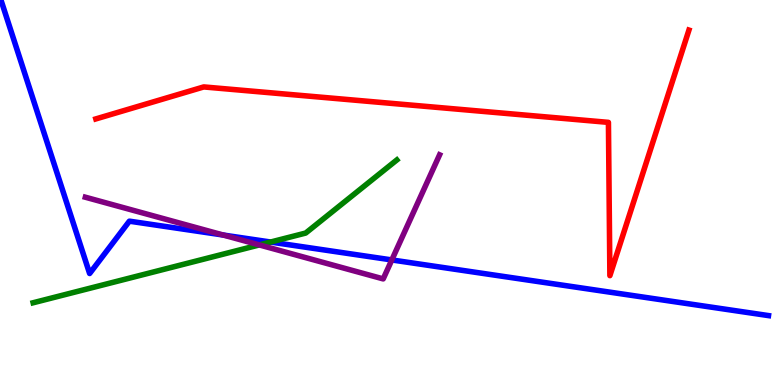[{'lines': ['blue', 'red'], 'intersections': []}, {'lines': ['green', 'red'], 'intersections': []}, {'lines': ['purple', 'red'], 'intersections': []}, {'lines': ['blue', 'green'], 'intersections': [{'x': 3.49, 'y': 3.71}]}, {'lines': ['blue', 'purple'], 'intersections': [{'x': 2.88, 'y': 3.9}, {'x': 5.06, 'y': 3.25}]}, {'lines': ['green', 'purple'], 'intersections': [{'x': 3.35, 'y': 3.64}]}]